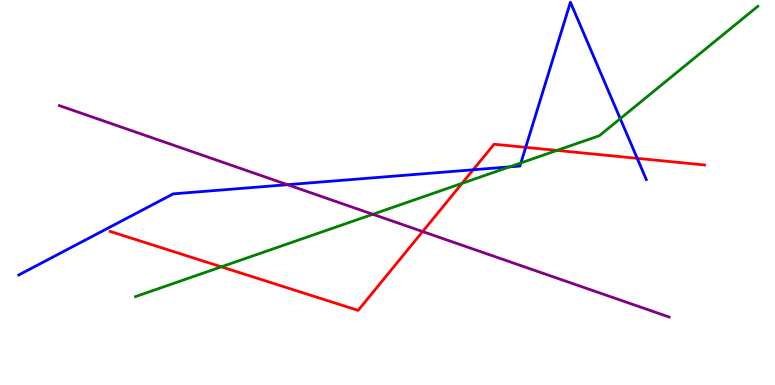[{'lines': ['blue', 'red'], 'intersections': [{'x': 6.11, 'y': 5.59}, {'x': 6.78, 'y': 6.17}, {'x': 8.22, 'y': 5.89}]}, {'lines': ['green', 'red'], 'intersections': [{'x': 2.86, 'y': 3.07}, {'x': 5.96, 'y': 5.24}, {'x': 7.19, 'y': 6.09}]}, {'lines': ['purple', 'red'], 'intersections': [{'x': 5.45, 'y': 3.99}]}, {'lines': ['blue', 'green'], 'intersections': [{'x': 6.57, 'y': 5.67}, {'x': 6.72, 'y': 5.77}, {'x': 8.0, 'y': 6.92}]}, {'lines': ['blue', 'purple'], 'intersections': [{'x': 3.71, 'y': 5.2}]}, {'lines': ['green', 'purple'], 'intersections': [{'x': 4.81, 'y': 4.43}]}]